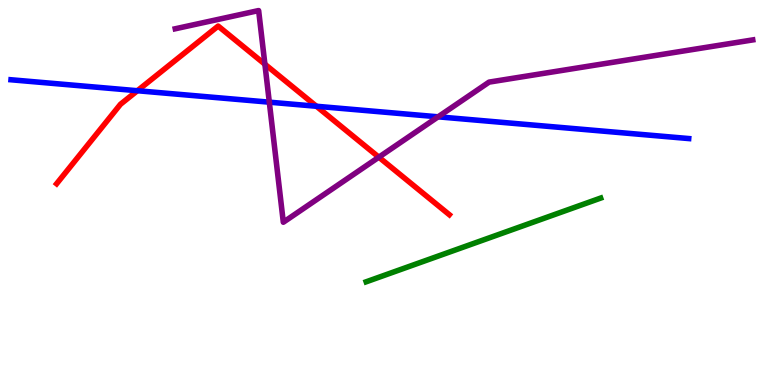[{'lines': ['blue', 'red'], 'intersections': [{'x': 1.77, 'y': 7.64}, {'x': 4.08, 'y': 7.24}]}, {'lines': ['green', 'red'], 'intersections': []}, {'lines': ['purple', 'red'], 'intersections': [{'x': 3.42, 'y': 8.33}, {'x': 4.89, 'y': 5.92}]}, {'lines': ['blue', 'green'], 'intersections': []}, {'lines': ['blue', 'purple'], 'intersections': [{'x': 3.48, 'y': 7.35}, {'x': 5.65, 'y': 6.97}]}, {'lines': ['green', 'purple'], 'intersections': []}]